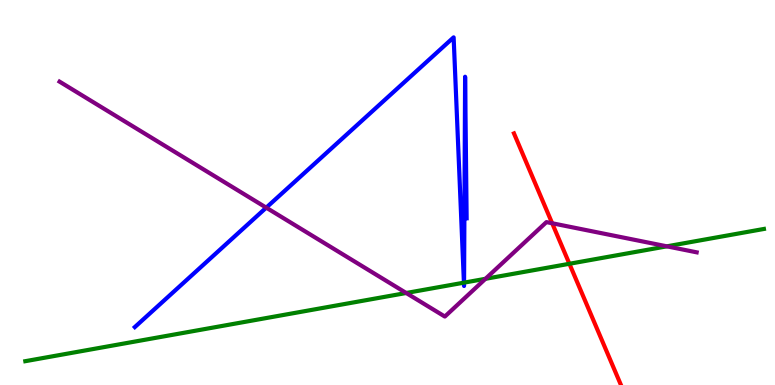[{'lines': ['blue', 'red'], 'intersections': []}, {'lines': ['green', 'red'], 'intersections': [{'x': 7.35, 'y': 3.15}]}, {'lines': ['purple', 'red'], 'intersections': [{'x': 7.12, 'y': 4.2}]}, {'lines': ['blue', 'green'], 'intersections': [{'x': 5.99, 'y': 2.66}, {'x': 5.99, 'y': 2.66}]}, {'lines': ['blue', 'purple'], 'intersections': [{'x': 3.44, 'y': 4.61}]}, {'lines': ['green', 'purple'], 'intersections': [{'x': 5.24, 'y': 2.39}, {'x': 6.26, 'y': 2.76}, {'x': 8.6, 'y': 3.6}]}]